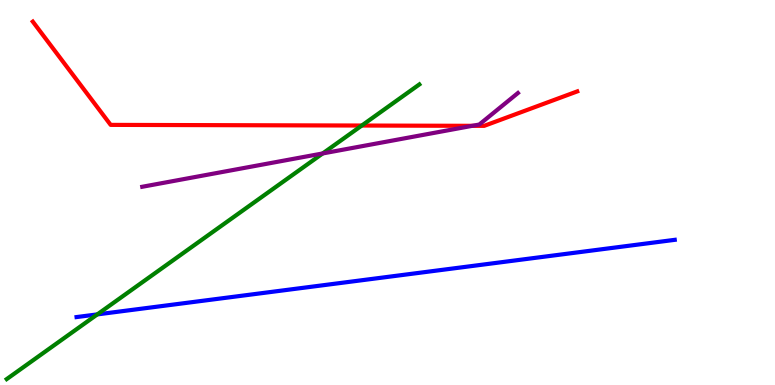[{'lines': ['blue', 'red'], 'intersections': []}, {'lines': ['green', 'red'], 'intersections': [{'x': 4.67, 'y': 6.74}]}, {'lines': ['purple', 'red'], 'intersections': [{'x': 6.09, 'y': 6.73}]}, {'lines': ['blue', 'green'], 'intersections': [{'x': 1.26, 'y': 1.83}]}, {'lines': ['blue', 'purple'], 'intersections': []}, {'lines': ['green', 'purple'], 'intersections': [{'x': 4.16, 'y': 6.01}]}]